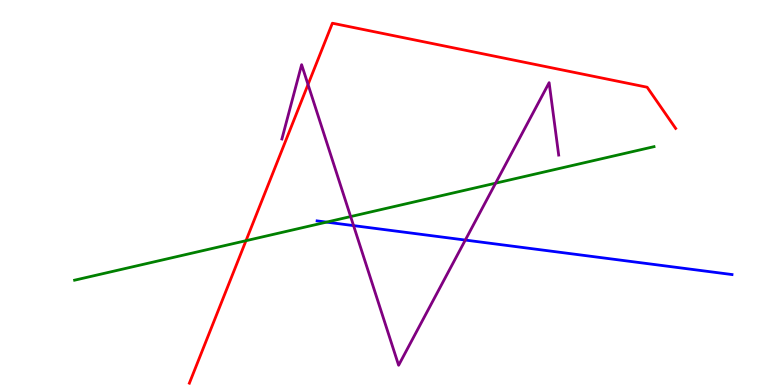[{'lines': ['blue', 'red'], 'intersections': []}, {'lines': ['green', 'red'], 'intersections': [{'x': 3.17, 'y': 3.75}]}, {'lines': ['purple', 'red'], 'intersections': [{'x': 3.97, 'y': 7.8}]}, {'lines': ['blue', 'green'], 'intersections': [{'x': 4.21, 'y': 4.23}]}, {'lines': ['blue', 'purple'], 'intersections': [{'x': 4.56, 'y': 4.14}, {'x': 6.0, 'y': 3.76}]}, {'lines': ['green', 'purple'], 'intersections': [{'x': 4.52, 'y': 4.37}, {'x': 6.4, 'y': 5.24}]}]